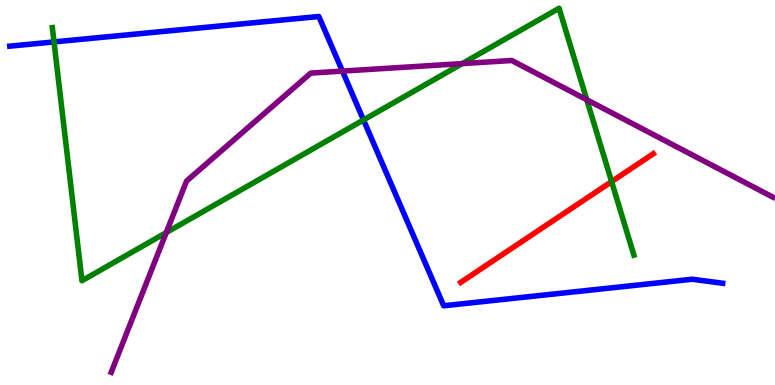[{'lines': ['blue', 'red'], 'intersections': []}, {'lines': ['green', 'red'], 'intersections': [{'x': 7.89, 'y': 5.28}]}, {'lines': ['purple', 'red'], 'intersections': []}, {'lines': ['blue', 'green'], 'intersections': [{'x': 0.697, 'y': 8.91}, {'x': 4.69, 'y': 6.88}]}, {'lines': ['blue', 'purple'], 'intersections': [{'x': 4.42, 'y': 8.15}]}, {'lines': ['green', 'purple'], 'intersections': [{'x': 2.15, 'y': 3.96}, {'x': 5.96, 'y': 8.35}, {'x': 7.57, 'y': 7.41}]}]